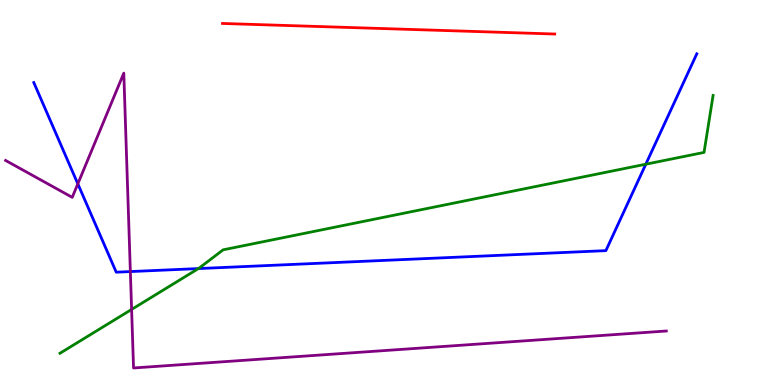[{'lines': ['blue', 'red'], 'intersections': []}, {'lines': ['green', 'red'], 'intersections': []}, {'lines': ['purple', 'red'], 'intersections': []}, {'lines': ['blue', 'green'], 'intersections': [{'x': 2.56, 'y': 3.02}, {'x': 8.33, 'y': 5.73}]}, {'lines': ['blue', 'purple'], 'intersections': [{'x': 1.0, 'y': 5.22}, {'x': 1.68, 'y': 2.95}]}, {'lines': ['green', 'purple'], 'intersections': [{'x': 1.7, 'y': 1.96}]}]